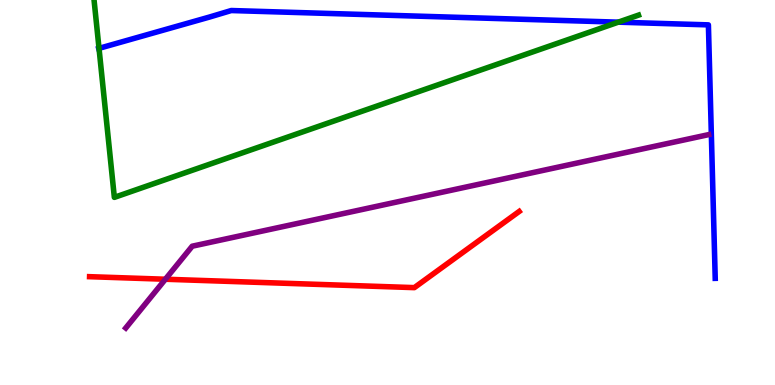[{'lines': ['blue', 'red'], 'intersections': []}, {'lines': ['green', 'red'], 'intersections': []}, {'lines': ['purple', 'red'], 'intersections': [{'x': 2.13, 'y': 2.75}]}, {'lines': ['blue', 'green'], 'intersections': [{'x': 1.28, 'y': 8.74}, {'x': 7.98, 'y': 9.42}]}, {'lines': ['blue', 'purple'], 'intersections': []}, {'lines': ['green', 'purple'], 'intersections': []}]